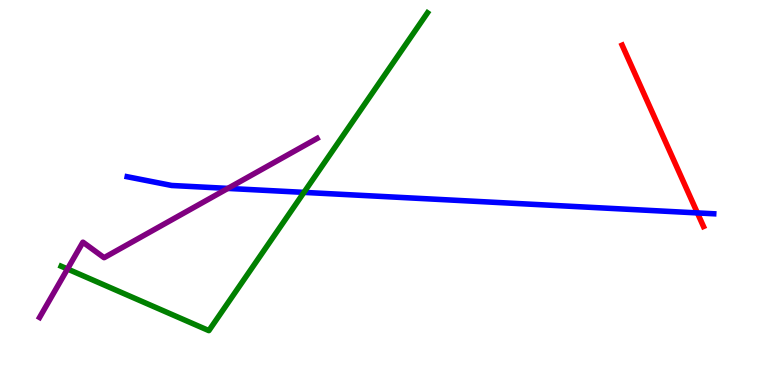[{'lines': ['blue', 'red'], 'intersections': [{'x': 9.0, 'y': 4.47}]}, {'lines': ['green', 'red'], 'intersections': []}, {'lines': ['purple', 'red'], 'intersections': []}, {'lines': ['blue', 'green'], 'intersections': [{'x': 3.92, 'y': 5.0}]}, {'lines': ['blue', 'purple'], 'intersections': [{'x': 2.94, 'y': 5.11}]}, {'lines': ['green', 'purple'], 'intersections': [{'x': 0.871, 'y': 3.01}]}]